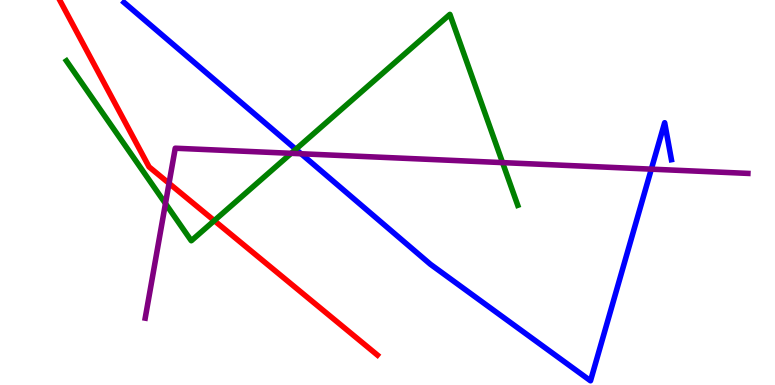[{'lines': ['blue', 'red'], 'intersections': []}, {'lines': ['green', 'red'], 'intersections': [{'x': 2.76, 'y': 4.27}]}, {'lines': ['purple', 'red'], 'intersections': [{'x': 2.18, 'y': 5.24}]}, {'lines': ['blue', 'green'], 'intersections': [{'x': 3.82, 'y': 6.12}]}, {'lines': ['blue', 'purple'], 'intersections': [{'x': 3.89, 'y': 6.01}, {'x': 8.4, 'y': 5.61}]}, {'lines': ['green', 'purple'], 'intersections': [{'x': 2.14, 'y': 4.71}, {'x': 3.76, 'y': 6.02}, {'x': 6.48, 'y': 5.78}]}]